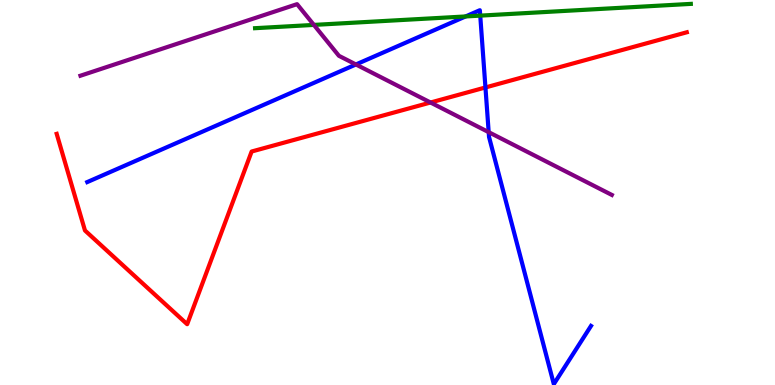[{'lines': ['blue', 'red'], 'intersections': [{'x': 6.26, 'y': 7.73}]}, {'lines': ['green', 'red'], 'intersections': []}, {'lines': ['purple', 'red'], 'intersections': [{'x': 5.56, 'y': 7.34}]}, {'lines': ['blue', 'green'], 'intersections': [{'x': 6.01, 'y': 9.57}, {'x': 6.2, 'y': 9.59}]}, {'lines': ['blue', 'purple'], 'intersections': [{'x': 4.59, 'y': 8.33}, {'x': 6.31, 'y': 6.57}]}, {'lines': ['green', 'purple'], 'intersections': [{'x': 4.05, 'y': 9.35}]}]